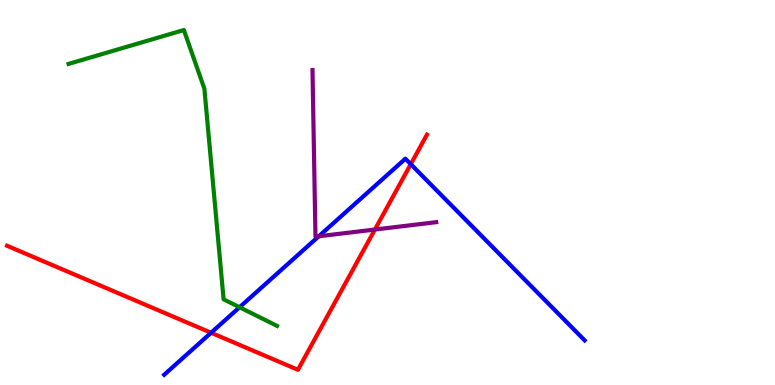[{'lines': ['blue', 'red'], 'intersections': [{'x': 2.72, 'y': 1.36}, {'x': 5.3, 'y': 5.74}]}, {'lines': ['green', 'red'], 'intersections': []}, {'lines': ['purple', 'red'], 'intersections': [{'x': 4.84, 'y': 4.04}]}, {'lines': ['blue', 'green'], 'intersections': [{'x': 3.09, 'y': 2.02}]}, {'lines': ['blue', 'purple'], 'intersections': [{'x': 4.11, 'y': 3.86}]}, {'lines': ['green', 'purple'], 'intersections': []}]